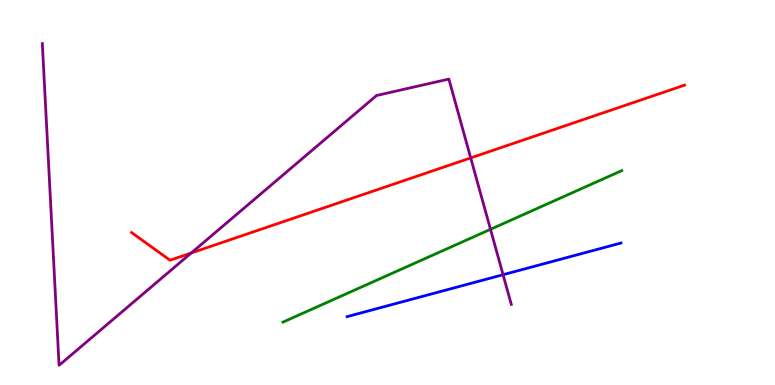[{'lines': ['blue', 'red'], 'intersections': []}, {'lines': ['green', 'red'], 'intersections': []}, {'lines': ['purple', 'red'], 'intersections': [{'x': 2.47, 'y': 3.43}, {'x': 6.07, 'y': 5.9}]}, {'lines': ['blue', 'green'], 'intersections': []}, {'lines': ['blue', 'purple'], 'intersections': [{'x': 6.49, 'y': 2.86}]}, {'lines': ['green', 'purple'], 'intersections': [{'x': 6.33, 'y': 4.04}]}]